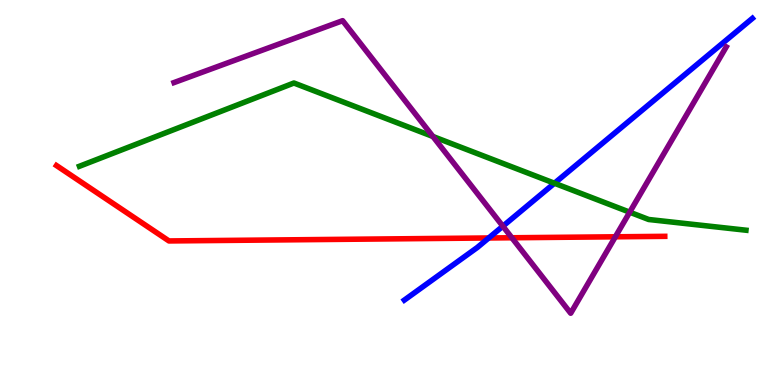[{'lines': ['blue', 'red'], 'intersections': [{'x': 6.31, 'y': 3.82}]}, {'lines': ['green', 'red'], 'intersections': []}, {'lines': ['purple', 'red'], 'intersections': [{'x': 6.6, 'y': 3.82}, {'x': 7.94, 'y': 3.85}]}, {'lines': ['blue', 'green'], 'intersections': [{'x': 7.15, 'y': 5.24}]}, {'lines': ['blue', 'purple'], 'intersections': [{'x': 6.49, 'y': 4.12}]}, {'lines': ['green', 'purple'], 'intersections': [{'x': 5.59, 'y': 6.45}, {'x': 8.13, 'y': 4.49}]}]